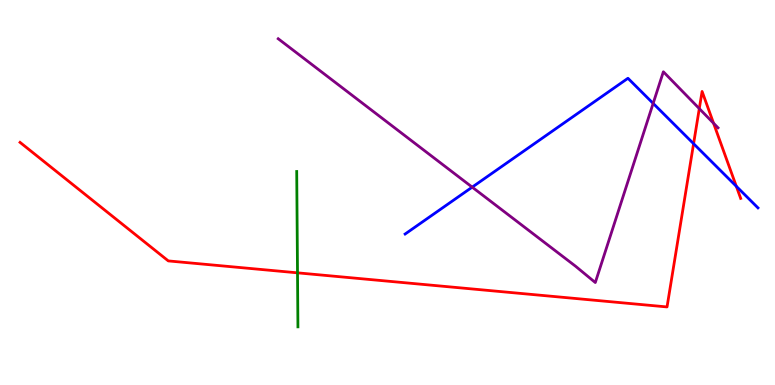[{'lines': ['blue', 'red'], 'intersections': [{'x': 8.95, 'y': 6.27}, {'x': 9.5, 'y': 5.16}]}, {'lines': ['green', 'red'], 'intersections': [{'x': 3.84, 'y': 2.91}]}, {'lines': ['purple', 'red'], 'intersections': [{'x': 9.02, 'y': 7.18}, {'x': 9.21, 'y': 6.8}]}, {'lines': ['blue', 'green'], 'intersections': []}, {'lines': ['blue', 'purple'], 'intersections': [{'x': 6.09, 'y': 5.14}, {'x': 8.43, 'y': 7.31}]}, {'lines': ['green', 'purple'], 'intersections': []}]